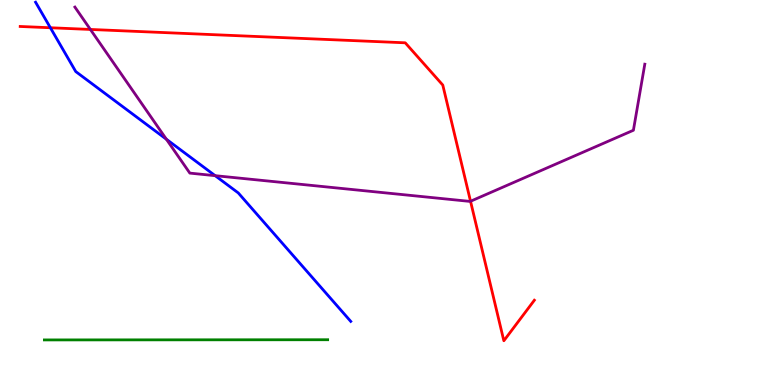[{'lines': ['blue', 'red'], 'intersections': [{'x': 0.65, 'y': 9.28}]}, {'lines': ['green', 'red'], 'intersections': []}, {'lines': ['purple', 'red'], 'intersections': [{'x': 1.17, 'y': 9.24}, {'x': 6.07, 'y': 4.77}]}, {'lines': ['blue', 'green'], 'intersections': []}, {'lines': ['blue', 'purple'], 'intersections': [{'x': 2.15, 'y': 6.38}, {'x': 2.78, 'y': 5.44}]}, {'lines': ['green', 'purple'], 'intersections': []}]